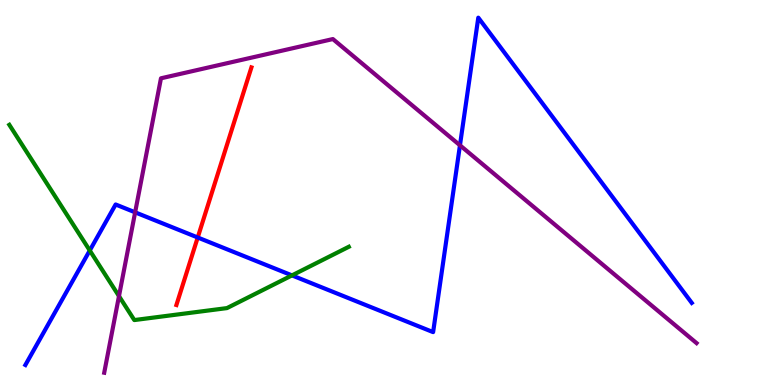[{'lines': ['blue', 'red'], 'intersections': [{'x': 2.55, 'y': 3.83}]}, {'lines': ['green', 'red'], 'intersections': []}, {'lines': ['purple', 'red'], 'intersections': []}, {'lines': ['blue', 'green'], 'intersections': [{'x': 1.16, 'y': 3.49}, {'x': 3.77, 'y': 2.85}]}, {'lines': ['blue', 'purple'], 'intersections': [{'x': 1.74, 'y': 4.48}, {'x': 5.93, 'y': 6.23}]}, {'lines': ['green', 'purple'], 'intersections': [{'x': 1.54, 'y': 2.31}]}]